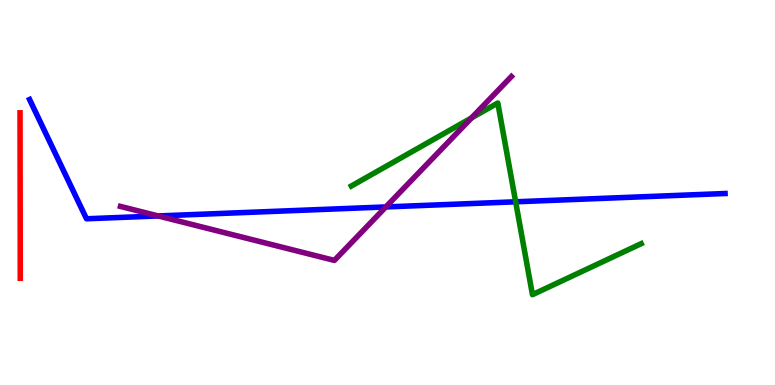[{'lines': ['blue', 'red'], 'intersections': []}, {'lines': ['green', 'red'], 'intersections': []}, {'lines': ['purple', 'red'], 'intersections': []}, {'lines': ['blue', 'green'], 'intersections': [{'x': 6.65, 'y': 4.76}]}, {'lines': ['blue', 'purple'], 'intersections': [{'x': 2.04, 'y': 4.39}, {'x': 4.98, 'y': 4.63}]}, {'lines': ['green', 'purple'], 'intersections': [{'x': 6.08, 'y': 6.94}]}]